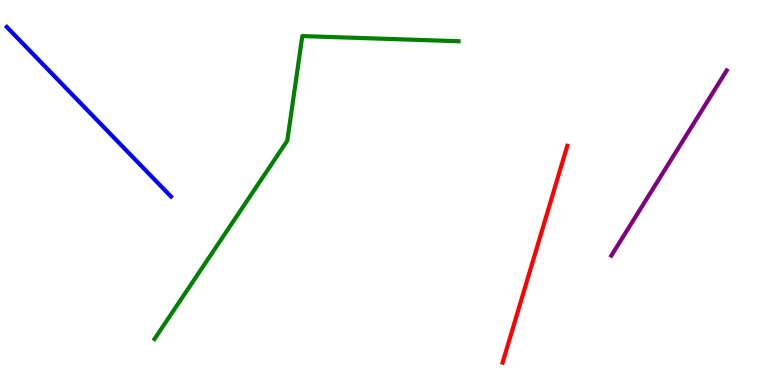[{'lines': ['blue', 'red'], 'intersections': []}, {'lines': ['green', 'red'], 'intersections': []}, {'lines': ['purple', 'red'], 'intersections': []}, {'lines': ['blue', 'green'], 'intersections': []}, {'lines': ['blue', 'purple'], 'intersections': []}, {'lines': ['green', 'purple'], 'intersections': []}]